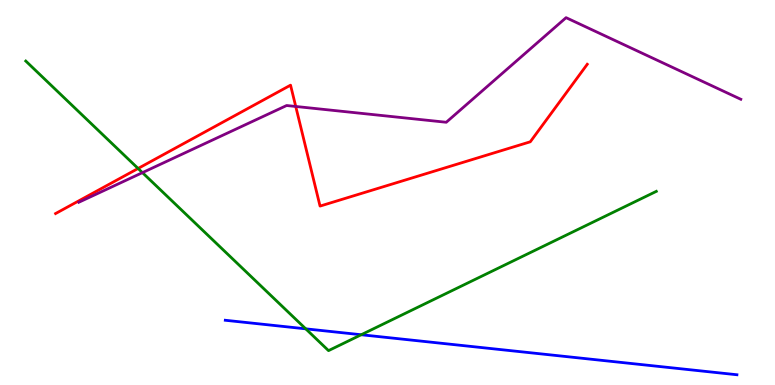[{'lines': ['blue', 'red'], 'intersections': []}, {'lines': ['green', 'red'], 'intersections': [{'x': 1.78, 'y': 5.62}]}, {'lines': ['purple', 'red'], 'intersections': [{'x': 3.82, 'y': 7.23}]}, {'lines': ['blue', 'green'], 'intersections': [{'x': 3.95, 'y': 1.46}, {'x': 4.66, 'y': 1.31}]}, {'lines': ['blue', 'purple'], 'intersections': []}, {'lines': ['green', 'purple'], 'intersections': [{'x': 1.84, 'y': 5.52}]}]